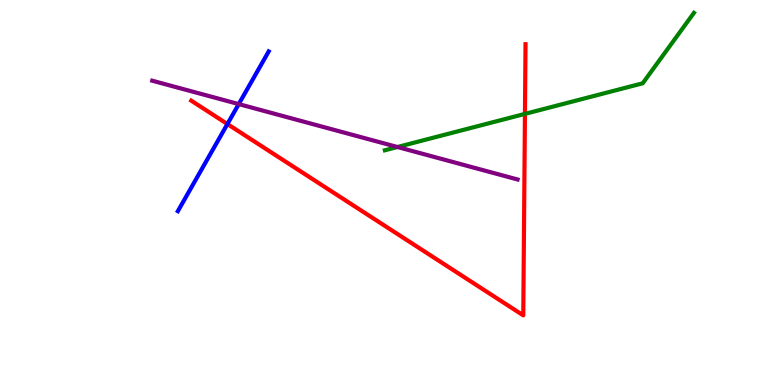[{'lines': ['blue', 'red'], 'intersections': [{'x': 2.93, 'y': 6.78}]}, {'lines': ['green', 'red'], 'intersections': [{'x': 6.77, 'y': 7.04}]}, {'lines': ['purple', 'red'], 'intersections': []}, {'lines': ['blue', 'green'], 'intersections': []}, {'lines': ['blue', 'purple'], 'intersections': [{'x': 3.08, 'y': 7.3}]}, {'lines': ['green', 'purple'], 'intersections': [{'x': 5.13, 'y': 6.18}]}]